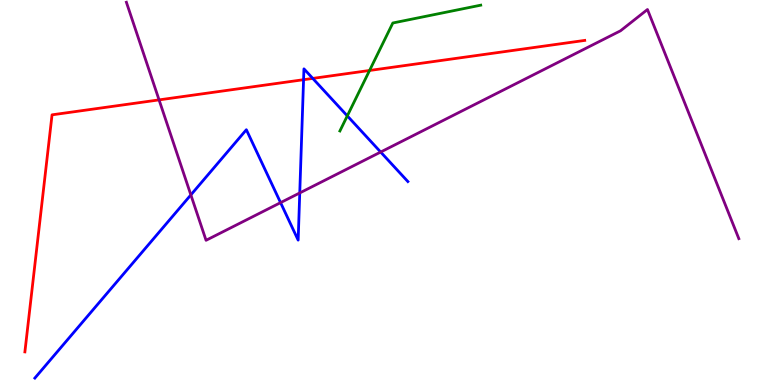[{'lines': ['blue', 'red'], 'intersections': [{'x': 3.92, 'y': 7.93}, {'x': 4.04, 'y': 7.96}]}, {'lines': ['green', 'red'], 'intersections': [{'x': 4.77, 'y': 8.17}]}, {'lines': ['purple', 'red'], 'intersections': [{'x': 2.05, 'y': 7.41}]}, {'lines': ['blue', 'green'], 'intersections': [{'x': 4.48, 'y': 6.99}]}, {'lines': ['blue', 'purple'], 'intersections': [{'x': 2.46, 'y': 4.94}, {'x': 3.62, 'y': 4.74}, {'x': 3.87, 'y': 4.99}, {'x': 4.91, 'y': 6.05}]}, {'lines': ['green', 'purple'], 'intersections': []}]